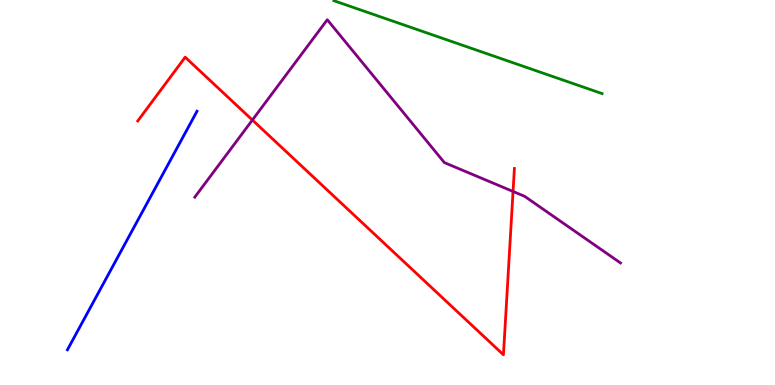[{'lines': ['blue', 'red'], 'intersections': []}, {'lines': ['green', 'red'], 'intersections': []}, {'lines': ['purple', 'red'], 'intersections': [{'x': 3.26, 'y': 6.88}, {'x': 6.62, 'y': 5.03}]}, {'lines': ['blue', 'green'], 'intersections': []}, {'lines': ['blue', 'purple'], 'intersections': []}, {'lines': ['green', 'purple'], 'intersections': []}]